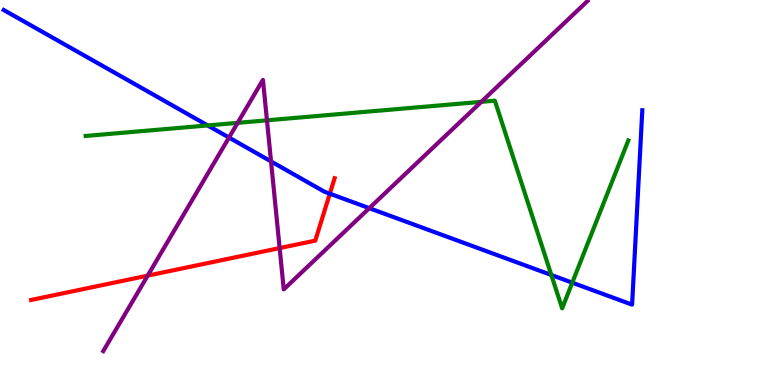[{'lines': ['blue', 'red'], 'intersections': [{'x': 4.26, 'y': 4.97}]}, {'lines': ['green', 'red'], 'intersections': []}, {'lines': ['purple', 'red'], 'intersections': [{'x': 1.91, 'y': 2.84}, {'x': 3.61, 'y': 3.56}]}, {'lines': ['blue', 'green'], 'intersections': [{'x': 2.68, 'y': 6.74}, {'x': 7.11, 'y': 2.86}, {'x': 7.38, 'y': 2.66}]}, {'lines': ['blue', 'purple'], 'intersections': [{'x': 2.95, 'y': 6.43}, {'x': 3.5, 'y': 5.81}, {'x': 4.77, 'y': 4.59}]}, {'lines': ['green', 'purple'], 'intersections': [{'x': 3.07, 'y': 6.81}, {'x': 3.44, 'y': 6.87}, {'x': 6.21, 'y': 7.35}]}]